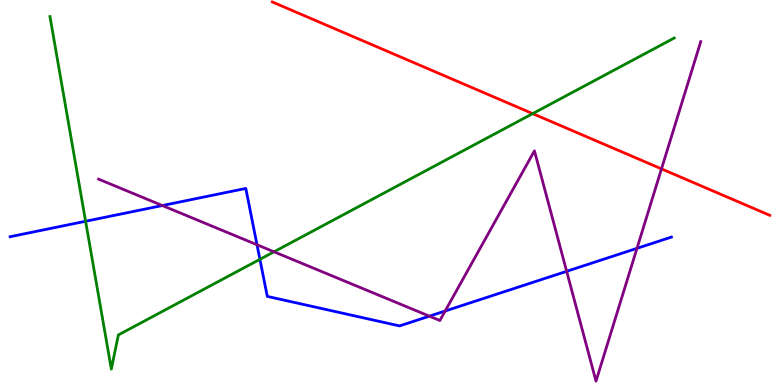[{'lines': ['blue', 'red'], 'intersections': []}, {'lines': ['green', 'red'], 'intersections': [{'x': 6.87, 'y': 7.05}]}, {'lines': ['purple', 'red'], 'intersections': [{'x': 8.54, 'y': 5.61}]}, {'lines': ['blue', 'green'], 'intersections': [{'x': 1.1, 'y': 4.25}, {'x': 3.35, 'y': 3.26}]}, {'lines': ['blue', 'purple'], 'intersections': [{'x': 2.09, 'y': 4.66}, {'x': 3.32, 'y': 3.64}, {'x': 5.54, 'y': 1.79}, {'x': 5.74, 'y': 1.92}, {'x': 7.31, 'y': 2.95}, {'x': 8.22, 'y': 3.55}]}, {'lines': ['green', 'purple'], 'intersections': [{'x': 3.54, 'y': 3.46}]}]